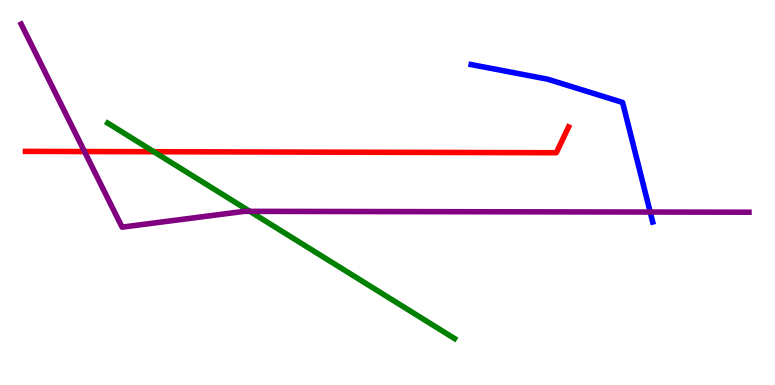[{'lines': ['blue', 'red'], 'intersections': []}, {'lines': ['green', 'red'], 'intersections': [{'x': 1.98, 'y': 6.06}]}, {'lines': ['purple', 'red'], 'intersections': [{'x': 1.09, 'y': 6.06}]}, {'lines': ['blue', 'green'], 'intersections': []}, {'lines': ['blue', 'purple'], 'intersections': [{'x': 8.39, 'y': 4.49}]}, {'lines': ['green', 'purple'], 'intersections': [{'x': 3.22, 'y': 4.51}]}]